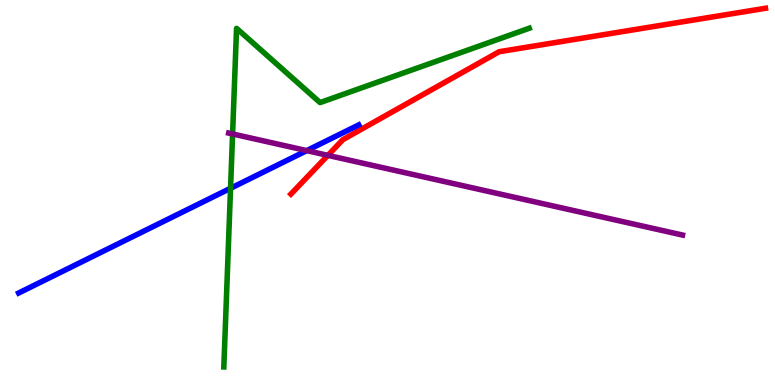[{'lines': ['blue', 'red'], 'intersections': []}, {'lines': ['green', 'red'], 'intersections': []}, {'lines': ['purple', 'red'], 'intersections': [{'x': 4.23, 'y': 5.96}]}, {'lines': ['blue', 'green'], 'intersections': [{'x': 2.97, 'y': 5.11}]}, {'lines': ['blue', 'purple'], 'intersections': [{'x': 3.96, 'y': 6.09}]}, {'lines': ['green', 'purple'], 'intersections': [{'x': 3.0, 'y': 6.52}]}]